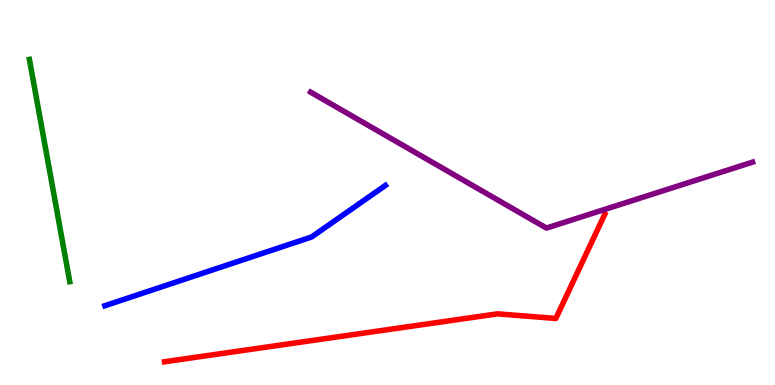[{'lines': ['blue', 'red'], 'intersections': []}, {'lines': ['green', 'red'], 'intersections': []}, {'lines': ['purple', 'red'], 'intersections': []}, {'lines': ['blue', 'green'], 'intersections': []}, {'lines': ['blue', 'purple'], 'intersections': []}, {'lines': ['green', 'purple'], 'intersections': []}]